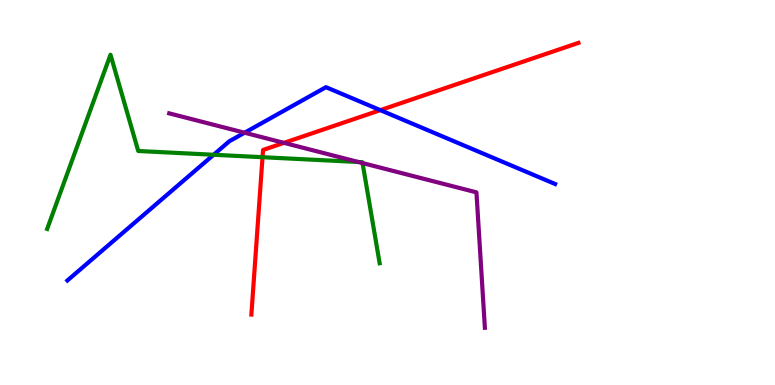[{'lines': ['blue', 'red'], 'intersections': [{'x': 4.91, 'y': 7.14}]}, {'lines': ['green', 'red'], 'intersections': [{'x': 3.39, 'y': 5.92}]}, {'lines': ['purple', 'red'], 'intersections': [{'x': 3.66, 'y': 6.29}]}, {'lines': ['blue', 'green'], 'intersections': [{'x': 2.76, 'y': 5.98}]}, {'lines': ['blue', 'purple'], 'intersections': [{'x': 3.16, 'y': 6.55}]}, {'lines': ['green', 'purple'], 'intersections': [{'x': 4.62, 'y': 5.79}, {'x': 4.68, 'y': 5.76}]}]